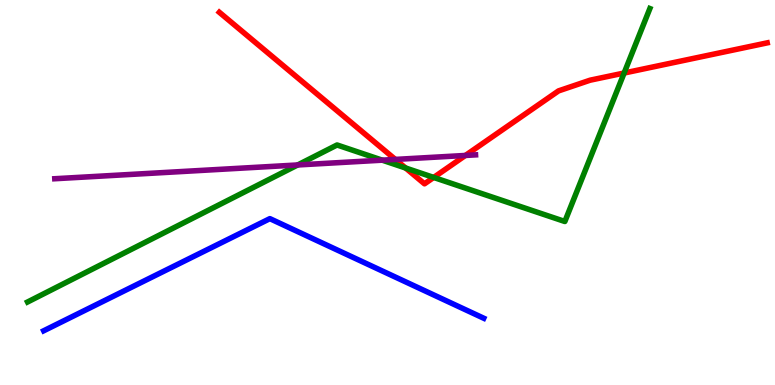[{'lines': ['blue', 'red'], 'intersections': []}, {'lines': ['green', 'red'], 'intersections': [{'x': 5.23, 'y': 5.64}, {'x': 5.6, 'y': 5.39}, {'x': 8.05, 'y': 8.1}]}, {'lines': ['purple', 'red'], 'intersections': [{'x': 5.1, 'y': 5.86}, {'x': 6.01, 'y': 5.96}]}, {'lines': ['blue', 'green'], 'intersections': []}, {'lines': ['blue', 'purple'], 'intersections': []}, {'lines': ['green', 'purple'], 'intersections': [{'x': 3.84, 'y': 5.72}, {'x': 4.93, 'y': 5.84}]}]